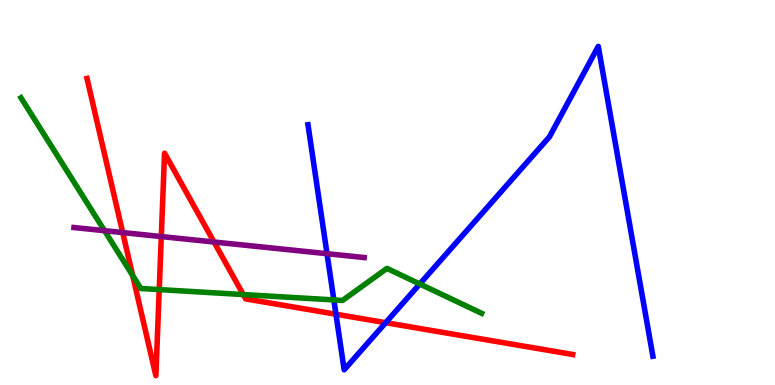[{'lines': ['blue', 'red'], 'intersections': [{'x': 4.33, 'y': 1.84}, {'x': 4.98, 'y': 1.62}]}, {'lines': ['green', 'red'], 'intersections': [{'x': 1.71, 'y': 2.85}, {'x': 2.05, 'y': 2.48}, {'x': 3.14, 'y': 2.35}]}, {'lines': ['purple', 'red'], 'intersections': [{'x': 1.58, 'y': 3.96}, {'x': 2.08, 'y': 3.86}, {'x': 2.76, 'y': 3.71}]}, {'lines': ['blue', 'green'], 'intersections': [{'x': 4.31, 'y': 2.21}, {'x': 5.42, 'y': 2.62}]}, {'lines': ['blue', 'purple'], 'intersections': [{'x': 4.22, 'y': 3.41}]}, {'lines': ['green', 'purple'], 'intersections': [{'x': 1.35, 'y': 4.01}]}]